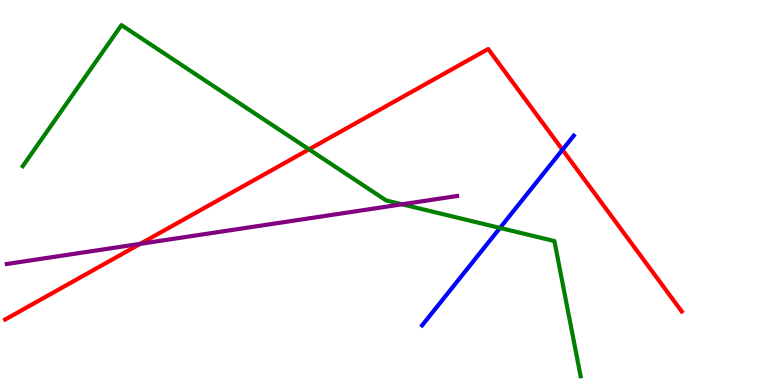[{'lines': ['blue', 'red'], 'intersections': [{'x': 7.26, 'y': 6.11}]}, {'lines': ['green', 'red'], 'intersections': [{'x': 3.99, 'y': 6.12}]}, {'lines': ['purple', 'red'], 'intersections': [{'x': 1.81, 'y': 3.67}]}, {'lines': ['blue', 'green'], 'intersections': [{'x': 6.45, 'y': 4.08}]}, {'lines': ['blue', 'purple'], 'intersections': []}, {'lines': ['green', 'purple'], 'intersections': [{'x': 5.19, 'y': 4.69}]}]